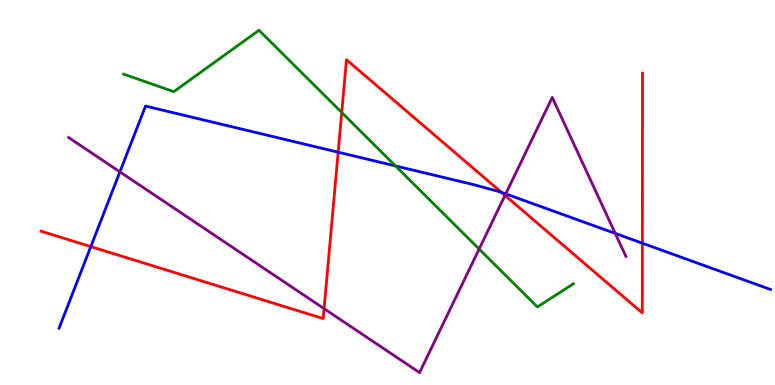[{'lines': ['blue', 'red'], 'intersections': [{'x': 1.17, 'y': 3.59}, {'x': 4.36, 'y': 6.05}, {'x': 6.47, 'y': 5.01}, {'x': 8.29, 'y': 3.68}]}, {'lines': ['green', 'red'], 'intersections': [{'x': 4.41, 'y': 7.08}]}, {'lines': ['purple', 'red'], 'intersections': [{'x': 4.18, 'y': 1.98}, {'x': 6.52, 'y': 4.93}]}, {'lines': ['blue', 'green'], 'intersections': [{'x': 5.1, 'y': 5.69}]}, {'lines': ['blue', 'purple'], 'intersections': [{'x': 1.55, 'y': 5.54}, {'x': 6.53, 'y': 4.96}, {'x': 7.94, 'y': 3.94}]}, {'lines': ['green', 'purple'], 'intersections': [{'x': 6.18, 'y': 3.53}]}]